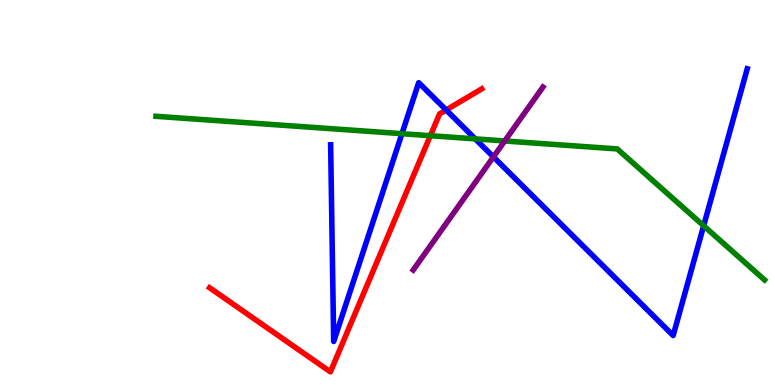[{'lines': ['blue', 'red'], 'intersections': [{'x': 5.76, 'y': 7.14}]}, {'lines': ['green', 'red'], 'intersections': [{'x': 5.55, 'y': 6.48}]}, {'lines': ['purple', 'red'], 'intersections': []}, {'lines': ['blue', 'green'], 'intersections': [{'x': 5.19, 'y': 6.53}, {'x': 6.13, 'y': 6.39}, {'x': 9.08, 'y': 4.14}]}, {'lines': ['blue', 'purple'], 'intersections': [{'x': 6.37, 'y': 5.92}]}, {'lines': ['green', 'purple'], 'intersections': [{'x': 6.51, 'y': 6.34}]}]